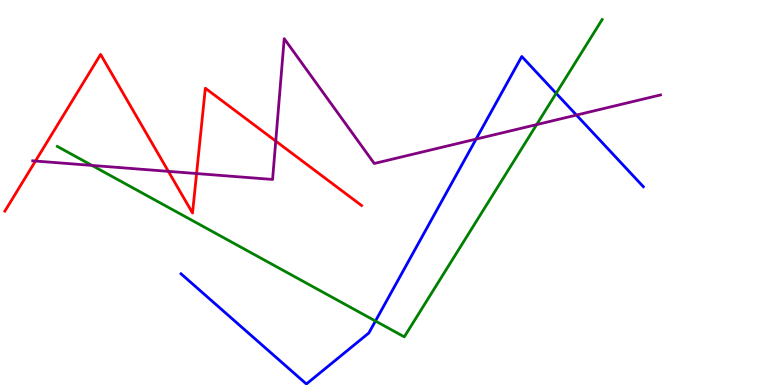[{'lines': ['blue', 'red'], 'intersections': []}, {'lines': ['green', 'red'], 'intersections': []}, {'lines': ['purple', 'red'], 'intersections': [{'x': 0.458, 'y': 5.82}, {'x': 2.17, 'y': 5.55}, {'x': 2.54, 'y': 5.49}, {'x': 3.56, 'y': 6.34}]}, {'lines': ['blue', 'green'], 'intersections': [{'x': 4.84, 'y': 1.66}, {'x': 7.18, 'y': 7.58}]}, {'lines': ['blue', 'purple'], 'intersections': [{'x': 6.14, 'y': 6.39}, {'x': 7.44, 'y': 7.01}]}, {'lines': ['green', 'purple'], 'intersections': [{'x': 1.19, 'y': 5.7}, {'x': 6.92, 'y': 6.76}]}]